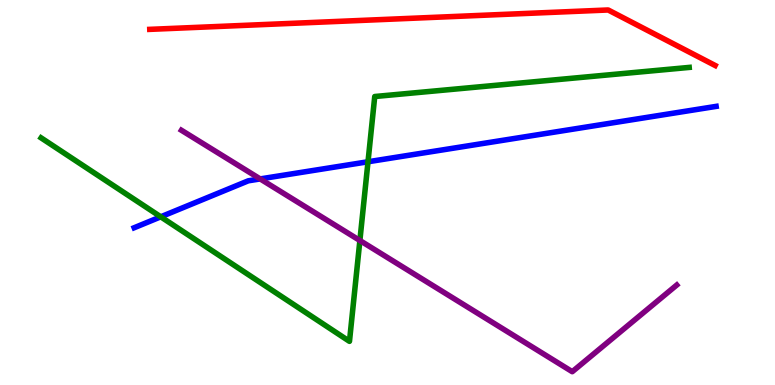[{'lines': ['blue', 'red'], 'intersections': []}, {'lines': ['green', 'red'], 'intersections': []}, {'lines': ['purple', 'red'], 'intersections': []}, {'lines': ['blue', 'green'], 'intersections': [{'x': 2.07, 'y': 4.37}, {'x': 4.75, 'y': 5.8}]}, {'lines': ['blue', 'purple'], 'intersections': [{'x': 3.36, 'y': 5.35}]}, {'lines': ['green', 'purple'], 'intersections': [{'x': 4.64, 'y': 3.75}]}]